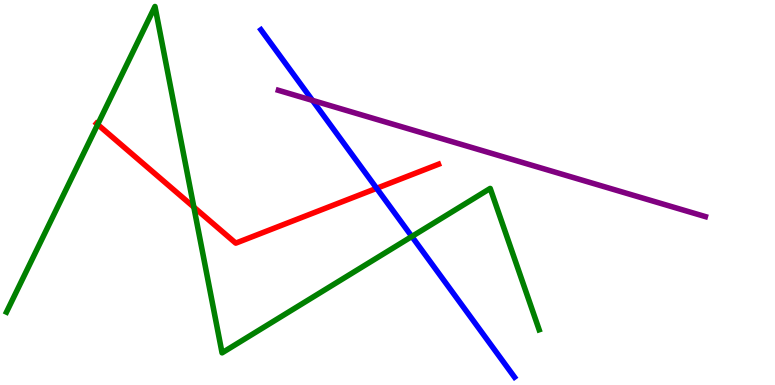[{'lines': ['blue', 'red'], 'intersections': [{'x': 4.86, 'y': 5.11}]}, {'lines': ['green', 'red'], 'intersections': [{'x': 1.26, 'y': 6.77}, {'x': 2.5, 'y': 4.62}]}, {'lines': ['purple', 'red'], 'intersections': []}, {'lines': ['blue', 'green'], 'intersections': [{'x': 5.31, 'y': 3.86}]}, {'lines': ['blue', 'purple'], 'intersections': [{'x': 4.03, 'y': 7.39}]}, {'lines': ['green', 'purple'], 'intersections': []}]